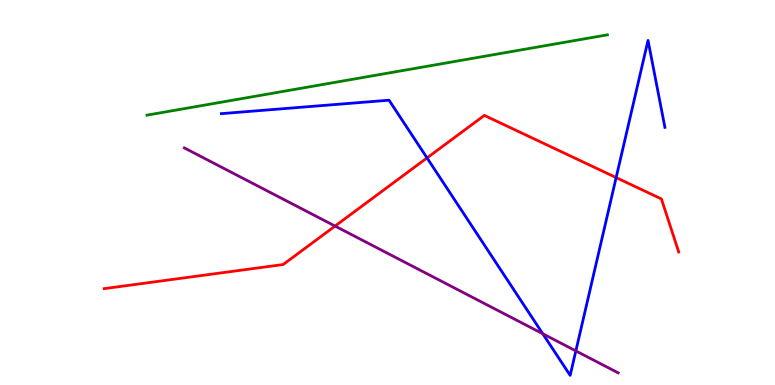[{'lines': ['blue', 'red'], 'intersections': [{'x': 5.51, 'y': 5.9}, {'x': 7.95, 'y': 5.39}]}, {'lines': ['green', 'red'], 'intersections': []}, {'lines': ['purple', 'red'], 'intersections': [{'x': 4.32, 'y': 4.13}]}, {'lines': ['blue', 'green'], 'intersections': []}, {'lines': ['blue', 'purple'], 'intersections': [{'x': 7.0, 'y': 1.33}, {'x': 7.43, 'y': 0.885}]}, {'lines': ['green', 'purple'], 'intersections': []}]